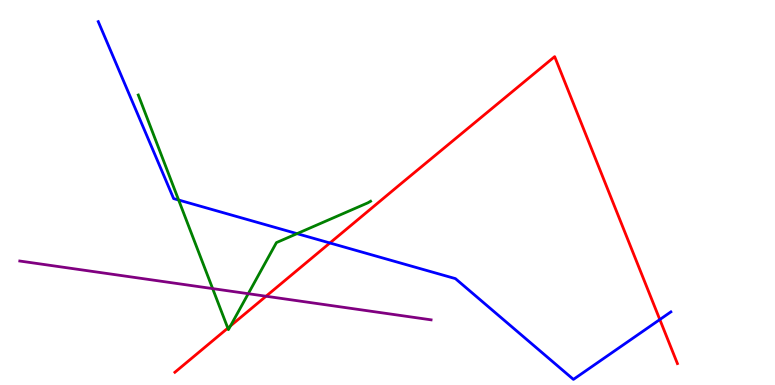[{'lines': ['blue', 'red'], 'intersections': [{'x': 4.26, 'y': 3.69}, {'x': 8.51, 'y': 1.7}]}, {'lines': ['green', 'red'], 'intersections': [{'x': 2.94, 'y': 1.48}, {'x': 2.97, 'y': 1.54}]}, {'lines': ['purple', 'red'], 'intersections': [{'x': 3.43, 'y': 2.31}]}, {'lines': ['blue', 'green'], 'intersections': [{'x': 2.3, 'y': 4.8}, {'x': 3.83, 'y': 3.93}]}, {'lines': ['blue', 'purple'], 'intersections': []}, {'lines': ['green', 'purple'], 'intersections': [{'x': 2.74, 'y': 2.5}, {'x': 3.2, 'y': 2.37}]}]